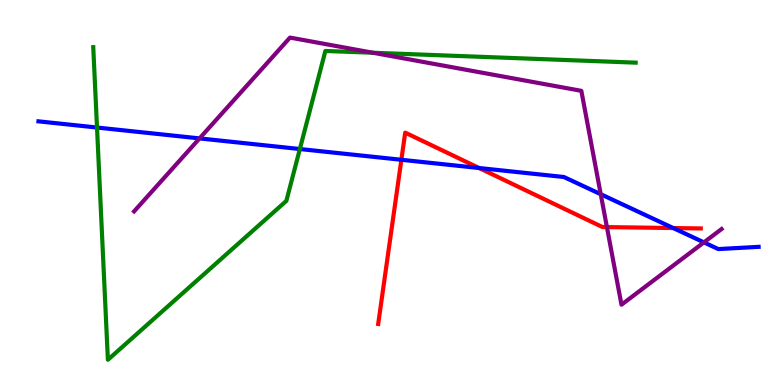[{'lines': ['blue', 'red'], 'intersections': [{'x': 5.18, 'y': 5.85}, {'x': 6.18, 'y': 5.64}, {'x': 8.69, 'y': 4.08}]}, {'lines': ['green', 'red'], 'intersections': []}, {'lines': ['purple', 'red'], 'intersections': [{'x': 7.83, 'y': 4.1}]}, {'lines': ['blue', 'green'], 'intersections': [{'x': 1.25, 'y': 6.69}, {'x': 3.87, 'y': 6.13}]}, {'lines': ['blue', 'purple'], 'intersections': [{'x': 2.57, 'y': 6.41}, {'x': 7.75, 'y': 4.96}, {'x': 9.08, 'y': 3.7}]}, {'lines': ['green', 'purple'], 'intersections': [{'x': 4.81, 'y': 8.63}]}]